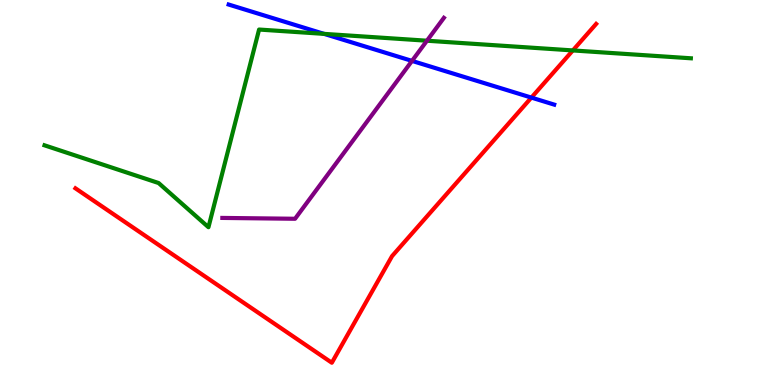[{'lines': ['blue', 'red'], 'intersections': [{'x': 6.86, 'y': 7.47}]}, {'lines': ['green', 'red'], 'intersections': [{'x': 7.39, 'y': 8.69}]}, {'lines': ['purple', 'red'], 'intersections': []}, {'lines': ['blue', 'green'], 'intersections': [{'x': 4.18, 'y': 9.12}]}, {'lines': ['blue', 'purple'], 'intersections': [{'x': 5.32, 'y': 8.42}]}, {'lines': ['green', 'purple'], 'intersections': [{'x': 5.51, 'y': 8.94}]}]